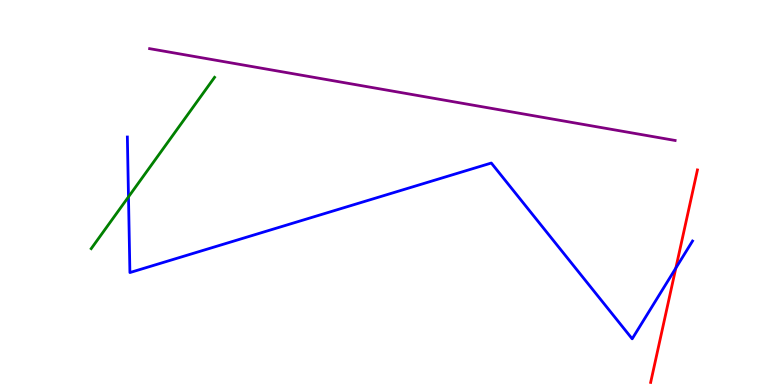[{'lines': ['blue', 'red'], 'intersections': [{'x': 8.72, 'y': 3.04}]}, {'lines': ['green', 'red'], 'intersections': []}, {'lines': ['purple', 'red'], 'intersections': []}, {'lines': ['blue', 'green'], 'intersections': [{'x': 1.66, 'y': 4.89}]}, {'lines': ['blue', 'purple'], 'intersections': []}, {'lines': ['green', 'purple'], 'intersections': []}]